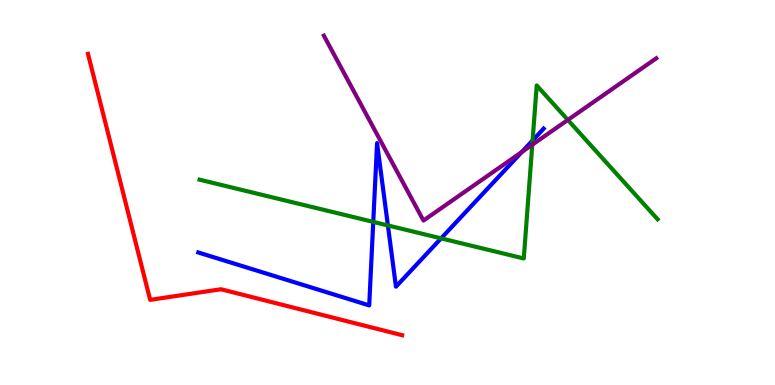[{'lines': ['blue', 'red'], 'intersections': []}, {'lines': ['green', 'red'], 'intersections': []}, {'lines': ['purple', 'red'], 'intersections': []}, {'lines': ['blue', 'green'], 'intersections': [{'x': 4.82, 'y': 4.24}, {'x': 5.01, 'y': 4.14}, {'x': 5.69, 'y': 3.81}, {'x': 6.87, 'y': 6.35}]}, {'lines': ['blue', 'purple'], 'intersections': [{'x': 6.73, 'y': 6.05}]}, {'lines': ['green', 'purple'], 'intersections': [{'x': 6.87, 'y': 6.24}, {'x': 7.33, 'y': 6.89}]}]